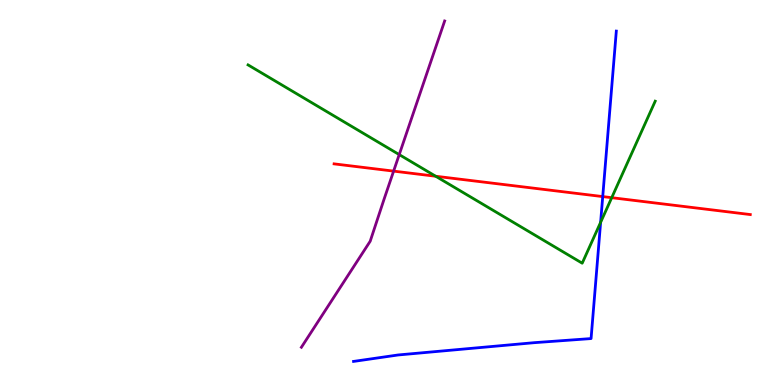[{'lines': ['blue', 'red'], 'intersections': [{'x': 7.78, 'y': 4.89}]}, {'lines': ['green', 'red'], 'intersections': [{'x': 5.62, 'y': 5.42}, {'x': 7.89, 'y': 4.87}]}, {'lines': ['purple', 'red'], 'intersections': [{'x': 5.08, 'y': 5.56}]}, {'lines': ['blue', 'green'], 'intersections': [{'x': 7.75, 'y': 4.23}]}, {'lines': ['blue', 'purple'], 'intersections': []}, {'lines': ['green', 'purple'], 'intersections': [{'x': 5.15, 'y': 5.98}]}]